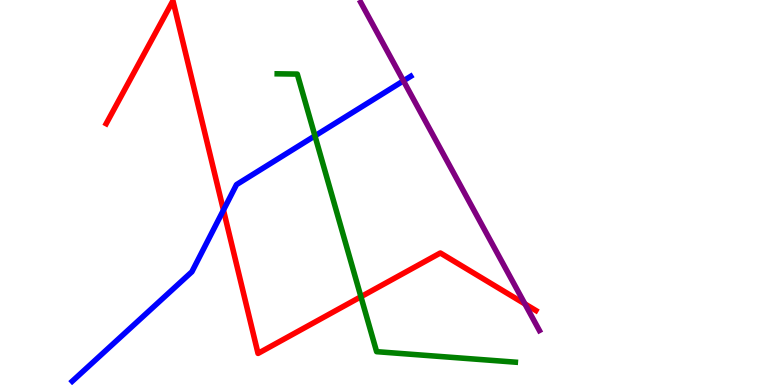[{'lines': ['blue', 'red'], 'intersections': [{'x': 2.88, 'y': 4.54}]}, {'lines': ['green', 'red'], 'intersections': [{'x': 4.66, 'y': 2.29}]}, {'lines': ['purple', 'red'], 'intersections': [{'x': 6.77, 'y': 2.11}]}, {'lines': ['blue', 'green'], 'intersections': [{'x': 4.06, 'y': 6.47}]}, {'lines': ['blue', 'purple'], 'intersections': [{'x': 5.21, 'y': 7.9}]}, {'lines': ['green', 'purple'], 'intersections': []}]